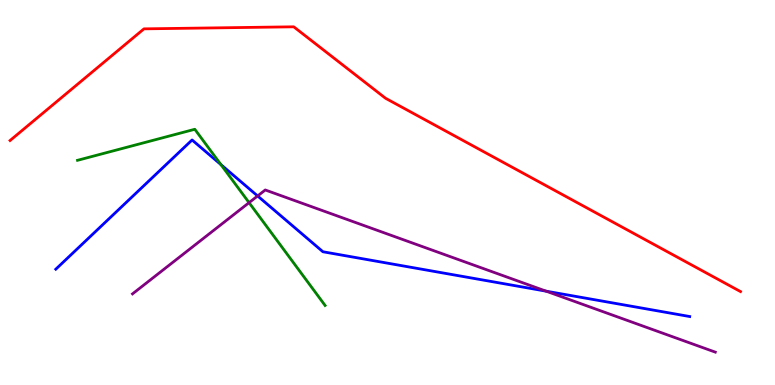[{'lines': ['blue', 'red'], 'intersections': []}, {'lines': ['green', 'red'], 'intersections': []}, {'lines': ['purple', 'red'], 'intersections': []}, {'lines': ['blue', 'green'], 'intersections': [{'x': 2.85, 'y': 5.72}]}, {'lines': ['blue', 'purple'], 'intersections': [{'x': 3.32, 'y': 4.91}, {'x': 7.05, 'y': 2.44}]}, {'lines': ['green', 'purple'], 'intersections': [{'x': 3.21, 'y': 4.74}]}]